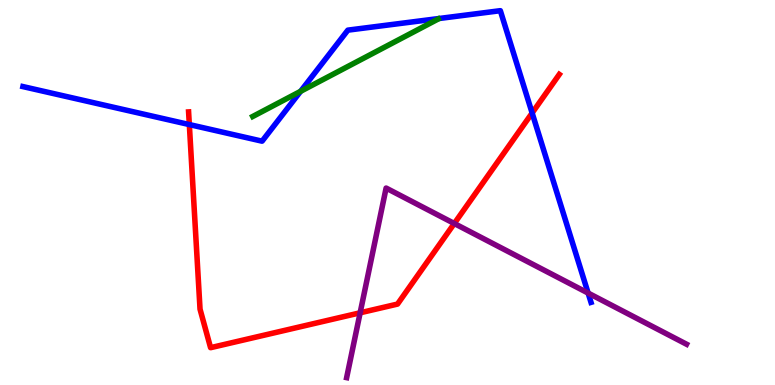[{'lines': ['blue', 'red'], 'intersections': [{'x': 2.44, 'y': 6.76}, {'x': 6.87, 'y': 7.07}]}, {'lines': ['green', 'red'], 'intersections': []}, {'lines': ['purple', 'red'], 'intersections': [{'x': 4.65, 'y': 1.88}, {'x': 5.86, 'y': 4.19}]}, {'lines': ['blue', 'green'], 'intersections': [{'x': 3.88, 'y': 7.63}]}, {'lines': ['blue', 'purple'], 'intersections': [{'x': 7.59, 'y': 2.39}]}, {'lines': ['green', 'purple'], 'intersections': []}]